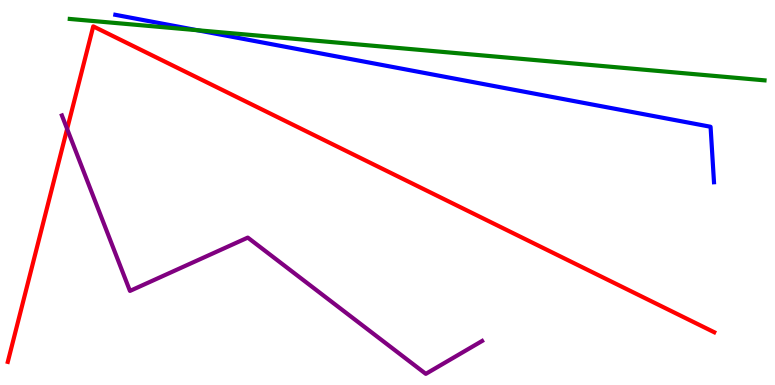[{'lines': ['blue', 'red'], 'intersections': []}, {'lines': ['green', 'red'], 'intersections': []}, {'lines': ['purple', 'red'], 'intersections': [{'x': 0.866, 'y': 6.65}]}, {'lines': ['blue', 'green'], 'intersections': [{'x': 2.54, 'y': 9.22}]}, {'lines': ['blue', 'purple'], 'intersections': []}, {'lines': ['green', 'purple'], 'intersections': []}]